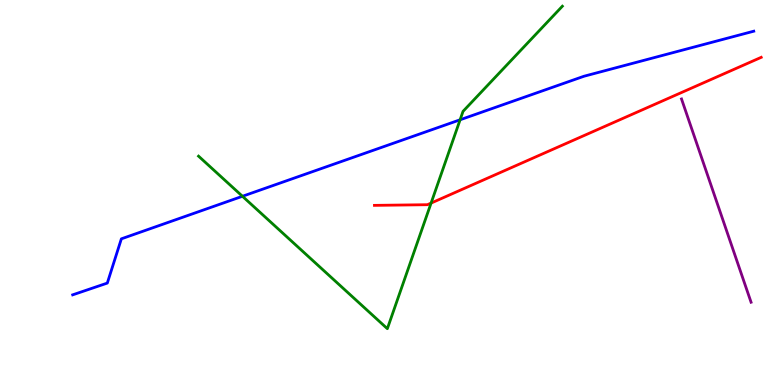[{'lines': ['blue', 'red'], 'intersections': []}, {'lines': ['green', 'red'], 'intersections': [{'x': 5.56, 'y': 4.73}]}, {'lines': ['purple', 'red'], 'intersections': []}, {'lines': ['blue', 'green'], 'intersections': [{'x': 3.13, 'y': 4.9}, {'x': 5.94, 'y': 6.89}]}, {'lines': ['blue', 'purple'], 'intersections': []}, {'lines': ['green', 'purple'], 'intersections': []}]